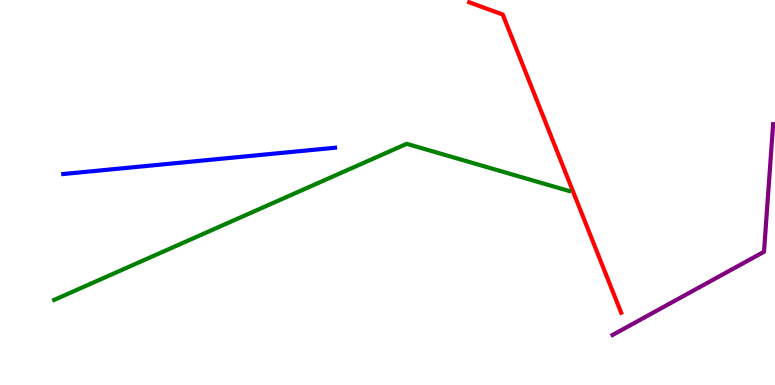[{'lines': ['blue', 'red'], 'intersections': []}, {'lines': ['green', 'red'], 'intersections': []}, {'lines': ['purple', 'red'], 'intersections': []}, {'lines': ['blue', 'green'], 'intersections': []}, {'lines': ['blue', 'purple'], 'intersections': []}, {'lines': ['green', 'purple'], 'intersections': []}]